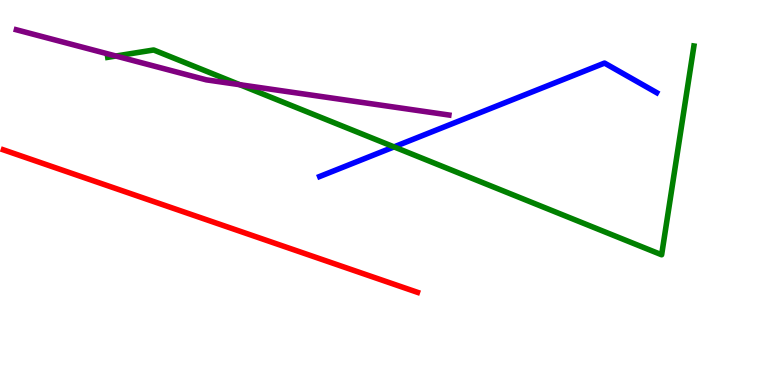[{'lines': ['blue', 'red'], 'intersections': []}, {'lines': ['green', 'red'], 'intersections': []}, {'lines': ['purple', 'red'], 'intersections': []}, {'lines': ['blue', 'green'], 'intersections': [{'x': 5.08, 'y': 6.18}]}, {'lines': ['blue', 'purple'], 'intersections': []}, {'lines': ['green', 'purple'], 'intersections': [{'x': 1.5, 'y': 8.54}, {'x': 3.09, 'y': 7.8}]}]